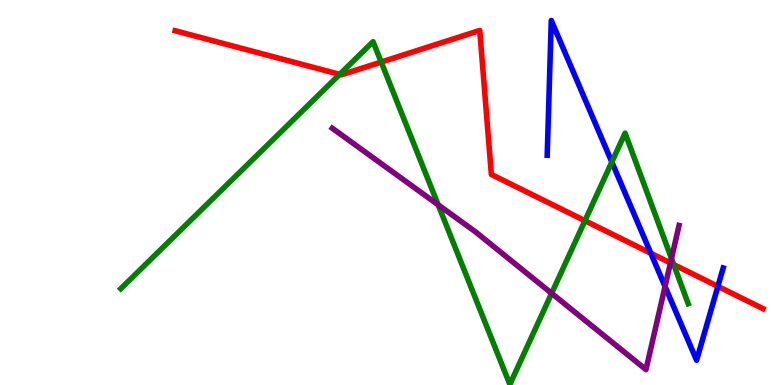[{'lines': ['blue', 'red'], 'intersections': [{'x': 8.4, 'y': 3.42}, {'x': 9.26, 'y': 2.56}]}, {'lines': ['green', 'red'], 'intersections': [{'x': 4.38, 'y': 8.07}, {'x': 4.92, 'y': 8.39}, {'x': 7.55, 'y': 4.27}, {'x': 8.69, 'y': 3.13}]}, {'lines': ['purple', 'red'], 'intersections': [{'x': 8.65, 'y': 3.17}]}, {'lines': ['blue', 'green'], 'intersections': [{'x': 7.89, 'y': 5.79}]}, {'lines': ['blue', 'purple'], 'intersections': [{'x': 8.58, 'y': 2.56}]}, {'lines': ['green', 'purple'], 'intersections': [{'x': 5.65, 'y': 4.68}, {'x': 7.12, 'y': 2.38}, {'x': 8.66, 'y': 3.29}]}]